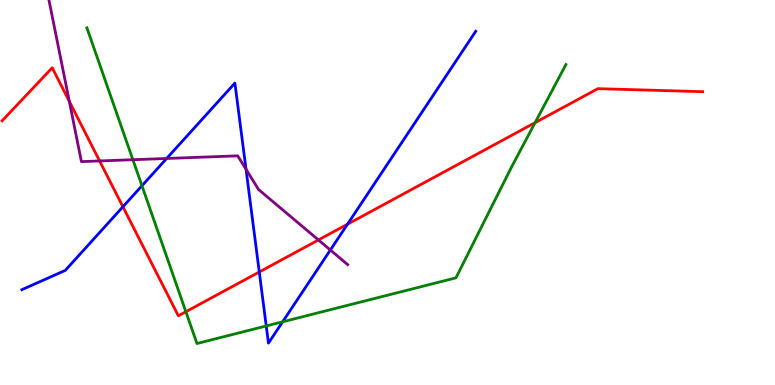[{'lines': ['blue', 'red'], 'intersections': [{'x': 1.59, 'y': 4.63}, {'x': 3.35, 'y': 2.94}, {'x': 4.48, 'y': 4.18}]}, {'lines': ['green', 'red'], 'intersections': [{'x': 2.4, 'y': 1.9}, {'x': 6.9, 'y': 6.81}]}, {'lines': ['purple', 'red'], 'intersections': [{'x': 0.894, 'y': 7.37}, {'x': 1.29, 'y': 5.82}, {'x': 4.11, 'y': 3.77}]}, {'lines': ['blue', 'green'], 'intersections': [{'x': 1.83, 'y': 5.18}, {'x': 3.44, 'y': 1.53}, {'x': 3.65, 'y': 1.64}]}, {'lines': ['blue', 'purple'], 'intersections': [{'x': 2.15, 'y': 5.88}, {'x': 3.17, 'y': 5.6}, {'x': 4.26, 'y': 3.51}]}, {'lines': ['green', 'purple'], 'intersections': [{'x': 1.71, 'y': 5.85}]}]